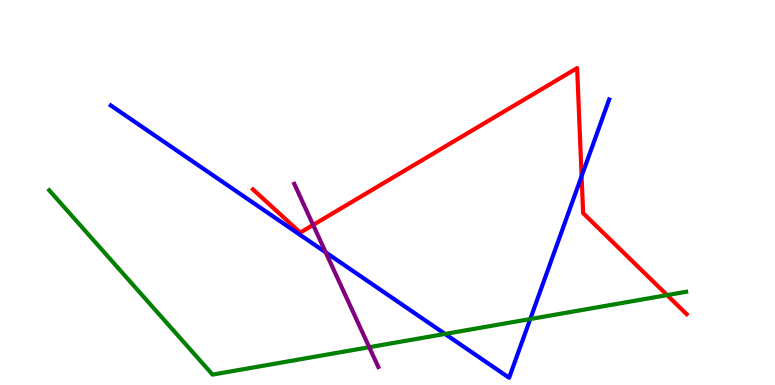[{'lines': ['blue', 'red'], 'intersections': [{'x': 7.5, 'y': 5.42}]}, {'lines': ['green', 'red'], 'intersections': [{'x': 8.61, 'y': 2.33}]}, {'lines': ['purple', 'red'], 'intersections': [{'x': 4.04, 'y': 4.16}]}, {'lines': ['blue', 'green'], 'intersections': [{'x': 5.74, 'y': 1.33}, {'x': 6.84, 'y': 1.71}]}, {'lines': ['blue', 'purple'], 'intersections': [{'x': 4.2, 'y': 3.44}]}, {'lines': ['green', 'purple'], 'intersections': [{'x': 4.76, 'y': 0.982}]}]